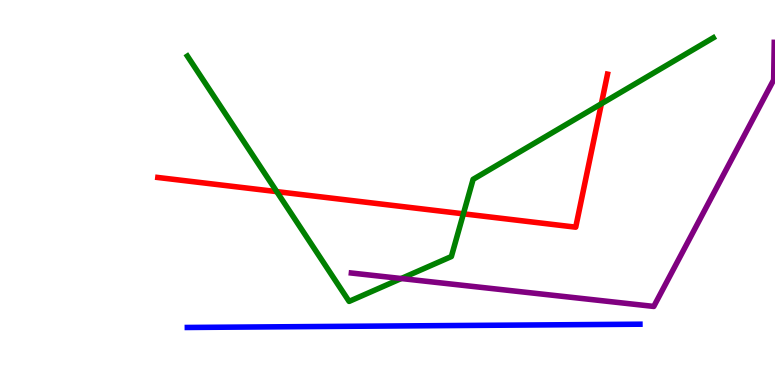[{'lines': ['blue', 'red'], 'intersections': []}, {'lines': ['green', 'red'], 'intersections': [{'x': 3.57, 'y': 5.02}, {'x': 5.98, 'y': 4.45}, {'x': 7.76, 'y': 7.31}]}, {'lines': ['purple', 'red'], 'intersections': []}, {'lines': ['blue', 'green'], 'intersections': []}, {'lines': ['blue', 'purple'], 'intersections': []}, {'lines': ['green', 'purple'], 'intersections': [{'x': 5.18, 'y': 2.77}]}]